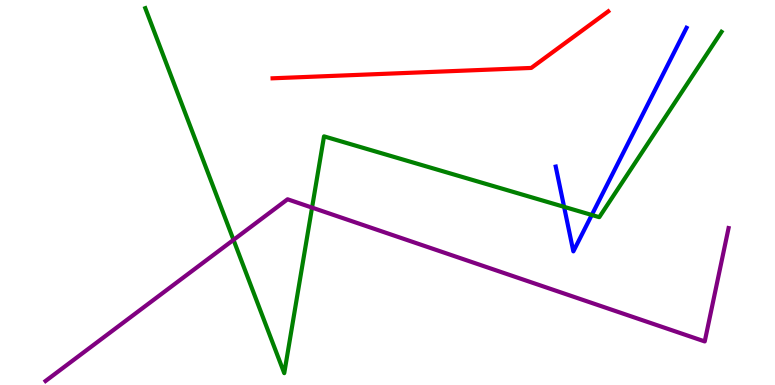[{'lines': ['blue', 'red'], 'intersections': []}, {'lines': ['green', 'red'], 'intersections': []}, {'lines': ['purple', 'red'], 'intersections': []}, {'lines': ['blue', 'green'], 'intersections': [{'x': 7.28, 'y': 4.63}, {'x': 7.64, 'y': 4.42}]}, {'lines': ['blue', 'purple'], 'intersections': []}, {'lines': ['green', 'purple'], 'intersections': [{'x': 3.01, 'y': 3.77}, {'x': 4.03, 'y': 4.61}]}]